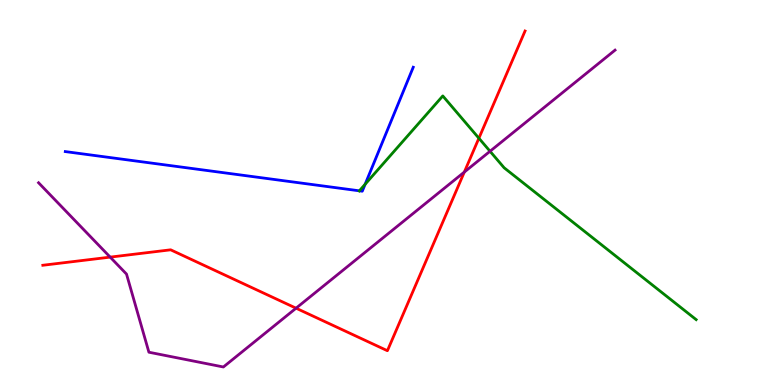[{'lines': ['blue', 'red'], 'intersections': []}, {'lines': ['green', 'red'], 'intersections': [{'x': 6.18, 'y': 6.41}]}, {'lines': ['purple', 'red'], 'intersections': [{'x': 1.42, 'y': 3.32}, {'x': 3.82, 'y': 2.0}, {'x': 5.99, 'y': 5.53}]}, {'lines': ['blue', 'green'], 'intersections': [{'x': 4.64, 'y': 5.04}, {'x': 4.71, 'y': 5.21}]}, {'lines': ['blue', 'purple'], 'intersections': []}, {'lines': ['green', 'purple'], 'intersections': [{'x': 6.32, 'y': 6.07}]}]